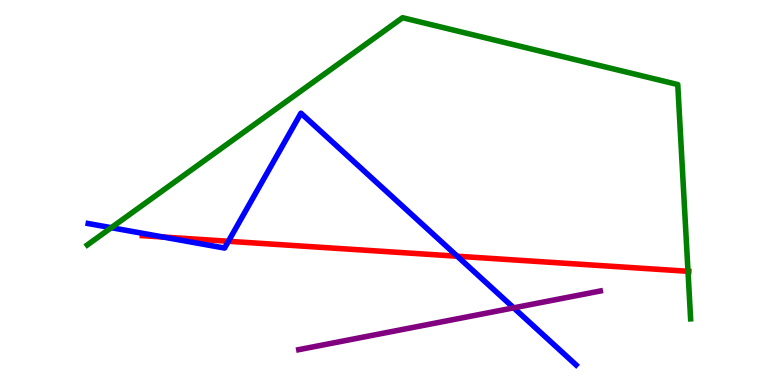[{'lines': ['blue', 'red'], 'intersections': [{'x': 2.11, 'y': 3.84}, {'x': 2.95, 'y': 3.73}, {'x': 5.9, 'y': 3.34}]}, {'lines': ['green', 'red'], 'intersections': [{'x': 8.88, 'y': 2.95}]}, {'lines': ['purple', 'red'], 'intersections': []}, {'lines': ['blue', 'green'], 'intersections': [{'x': 1.44, 'y': 4.09}]}, {'lines': ['blue', 'purple'], 'intersections': [{'x': 6.63, 'y': 2.0}]}, {'lines': ['green', 'purple'], 'intersections': []}]